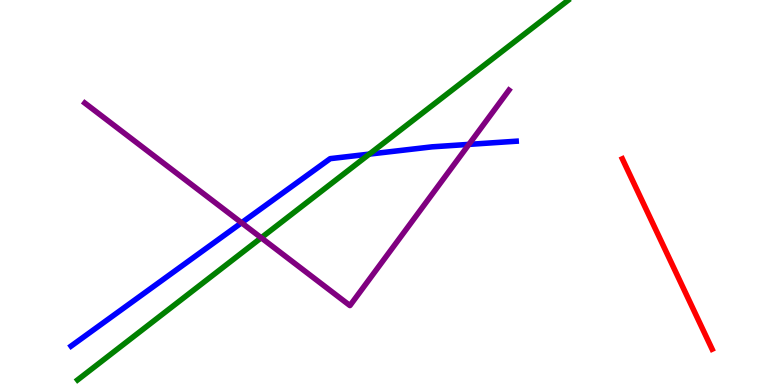[{'lines': ['blue', 'red'], 'intersections': []}, {'lines': ['green', 'red'], 'intersections': []}, {'lines': ['purple', 'red'], 'intersections': []}, {'lines': ['blue', 'green'], 'intersections': [{'x': 4.77, 'y': 6.0}]}, {'lines': ['blue', 'purple'], 'intersections': [{'x': 3.12, 'y': 4.21}, {'x': 6.05, 'y': 6.25}]}, {'lines': ['green', 'purple'], 'intersections': [{'x': 3.37, 'y': 3.82}]}]